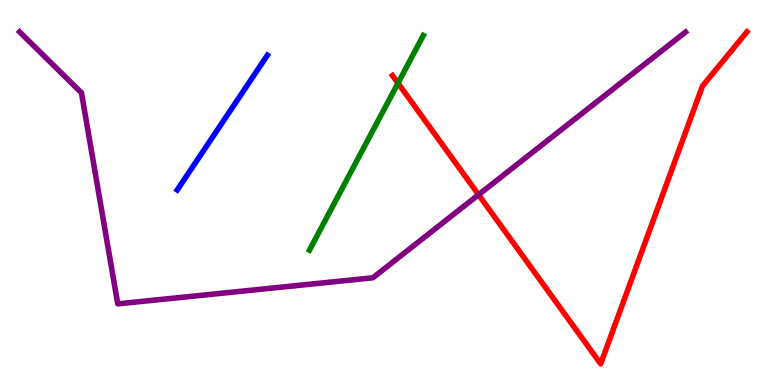[{'lines': ['blue', 'red'], 'intersections': []}, {'lines': ['green', 'red'], 'intersections': [{'x': 5.14, 'y': 7.84}]}, {'lines': ['purple', 'red'], 'intersections': [{'x': 6.17, 'y': 4.94}]}, {'lines': ['blue', 'green'], 'intersections': []}, {'lines': ['blue', 'purple'], 'intersections': []}, {'lines': ['green', 'purple'], 'intersections': []}]